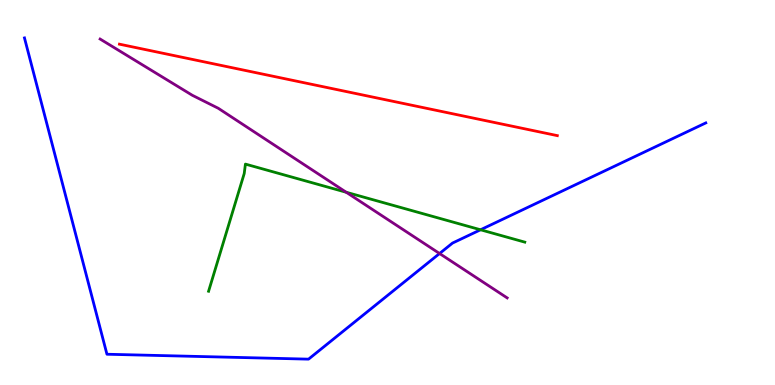[{'lines': ['blue', 'red'], 'intersections': []}, {'lines': ['green', 'red'], 'intersections': []}, {'lines': ['purple', 'red'], 'intersections': []}, {'lines': ['blue', 'green'], 'intersections': [{'x': 6.2, 'y': 4.03}]}, {'lines': ['blue', 'purple'], 'intersections': [{'x': 5.67, 'y': 3.42}]}, {'lines': ['green', 'purple'], 'intersections': [{'x': 4.47, 'y': 5.01}]}]